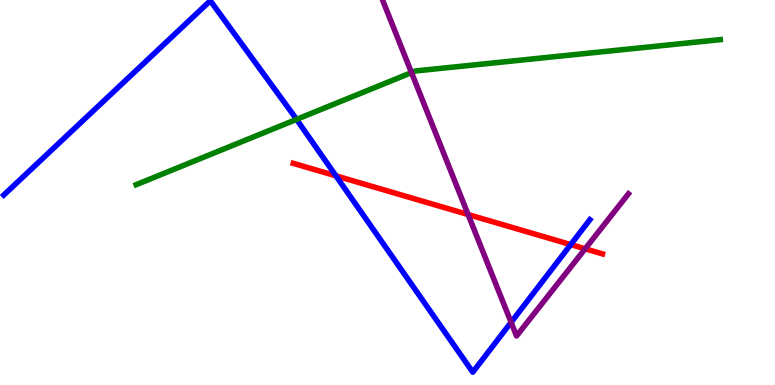[{'lines': ['blue', 'red'], 'intersections': [{'x': 4.33, 'y': 5.43}, {'x': 7.36, 'y': 3.65}]}, {'lines': ['green', 'red'], 'intersections': []}, {'lines': ['purple', 'red'], 'intersections': [{'x': 6.04, 'y': 4.43}, {'x': 7.55, 'y': 3.54}]}, {'lines': ['blue', 'green'], 'intersections': [{'x': 3.83, 'y': 6.9}]}, {'lines': ['blue', 'purple'], 'intersections': [{'x': 6.59, 'y': 1.63}]}, {'lines': ['green', 'purple'], 'intersections': [{'x': 5.31, 'y': 8.11}]}]